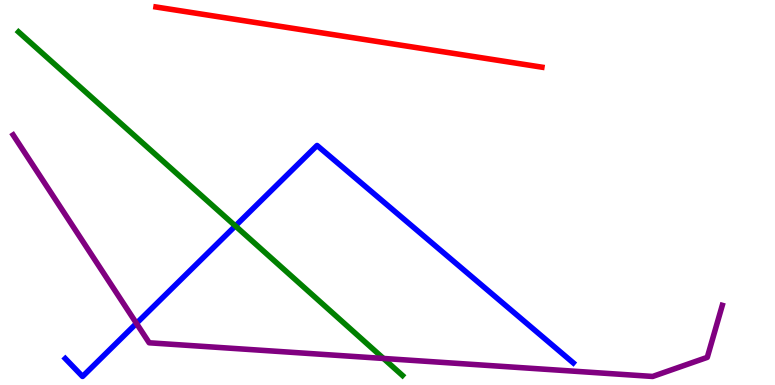[{'lines': ['blue', 'red'], 'intersections': []}, {'lines': ['green', 'red'], 'intersections': []}, {'lines': ['purple', 'red'], 'intersections': []}, {'lines': ['blue', 'green'], 'intersections': [{'x': 3.04, 'y': 4.13}]}, {'lines': ['blue', 'purple'], 'intersections': [{'x': 1.76, 'y': 1.6}]}, {'lines': ['green', 'purple'], 'intersections': [{'x': 4.95, 'y': 0.689}]}]